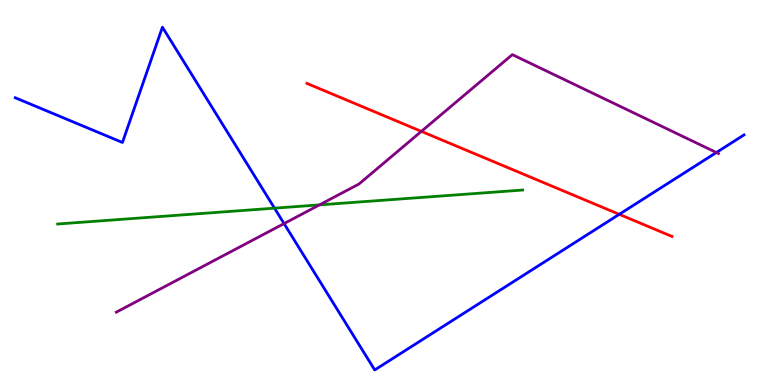[{'lines': ['blue', 'red'], 'intersections': [{'x': 7.99, 'y': 4.43}]}, {'lines': ['green', 'red'], 'intersections': []}, {'lines': ['purple', 'red'], 'intersections': [{'x': 5.44, 'y': 6.59}]}, {'lines': ['blue', 'green'], 'intersections': [{'x': 3.54, 'y': 4.59}]}, {'lines': ['blue', 'purple'], 'intersections': [{'x': 3.67, 'y': 4.19}, {'x': 9.24, 'y': 6.04}]}, {'lines': ['green', 'purple'], 'intersections': [{'x': 4.12, 'y': 4.68}]}]